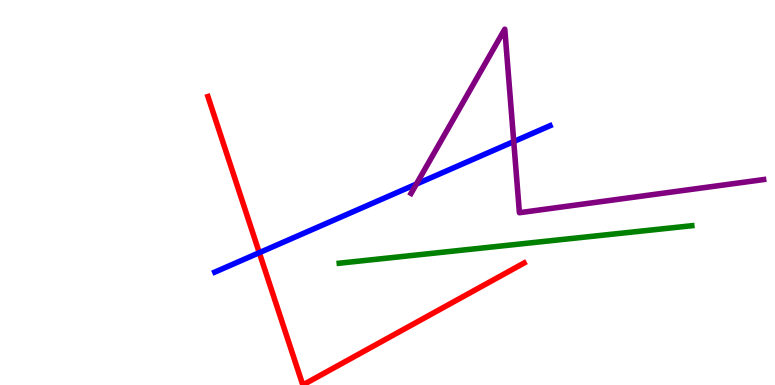[{'lines': ['blue', 'red'], 'intersections': [{'x': 3.35, 'y': 3.44}]}, {'lines': ['green', 'red'], 'intersections': []}, {'lines': ['purple', 'red'], 'intersections': []}, {'lines': ['blue', 'green'], 'intersections': []}, {'lines': ['blue', 'purple'], 'intersections': [{'x': 5.37, 'y': 5.22}, {'x': 6.63, 'y': 6.32}]}, {'lines': ['green', 'purple'], 'intersections': []}]